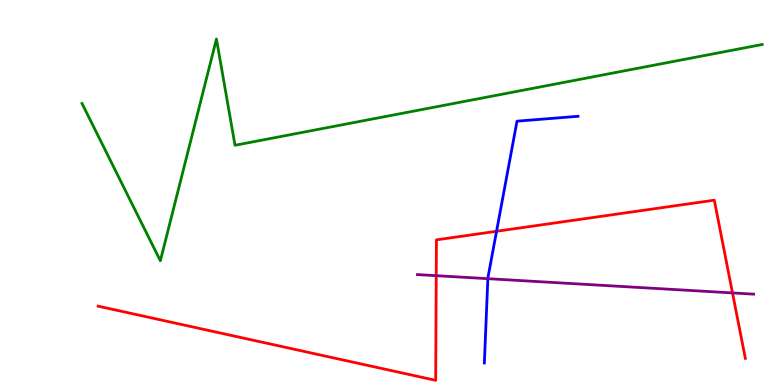[{'lines': ['blue', 'red'], 'intersections': [{'x': 6.41, 'y': 3.99}]}, {'lines': ['green', 'red'], 'intersections': []}, {'lines': ['purple', 'red'], 'intersections': [{'x': 5.63, 'y': 2.84}, {'x': 9.45, 'y': 2.39}]}, {'lines': ['blue', 'green'], 'intersections': []}, {'lines': ['blue', 'purple'], 'intersections': [{'x': 6.29, 'y': 2.76}]}, {'lines': ['green', 'purple'], 'intersections': []}]